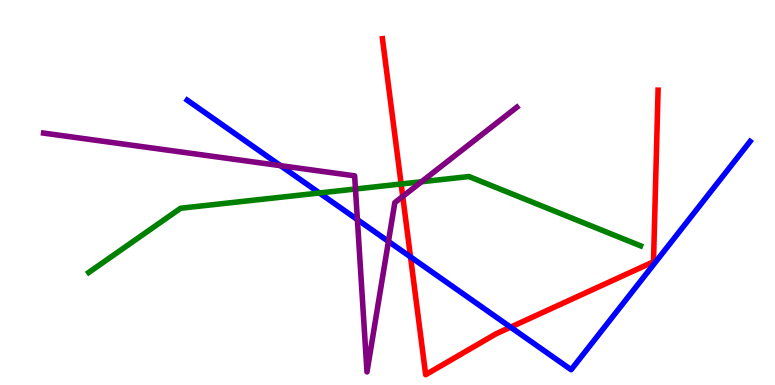[{'lines': ['blue', 'red'], 'intersections': [{'x': 5.3, 'y': 3.33}, {'x': 6.59, 'y': 1.5}]}, {'lines': ['green', 'red'], 'intersections': [{'x': 5.18, 'y': 5.22}]}, {'lines': ['purple', 'red'], 'intersections': [{'x': 5.2, 'y': 4.9}]}, {'lines': ['blue', 'green'], 'intersections': [{'x': 4.12, 'y': 4.99}]}, {'lines': ['blue', 'purple'], 'intersections': [{'x': 3.62, 'y': 5.7}, {'x': 4.61, 'y': 4.3}, {'x': 5.01, 'y': 3.73}]}, {'lines': ['green', 'purple'], 'intersections': [{'x': 4.59, 'y': 5.09}, {'x': 5.44, 'y': 5.28}]}]